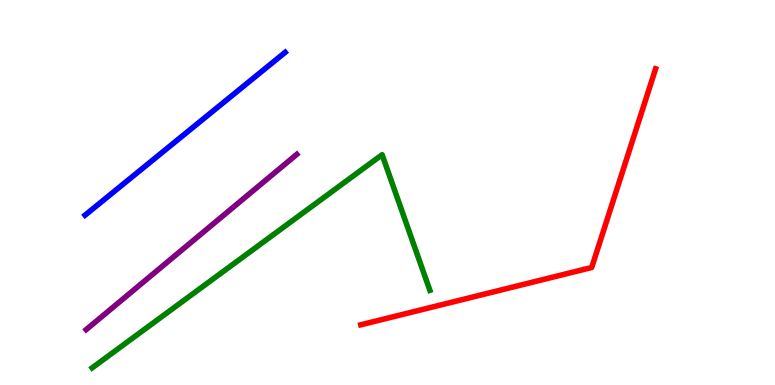[{'lines': ['blue', 'red'], 'intersections': []}, {'lines': ['green', 'red'], 'intersections': []}, {'lines': ['purple', 'red'], 'intersections': []}, {'lines': ['blue', 'green'], 'intersections': []}, {'lines': ['blue', 'purple'], 'intersections': []}, {'lines': ['green', 'purple'], 'intersections': []}]